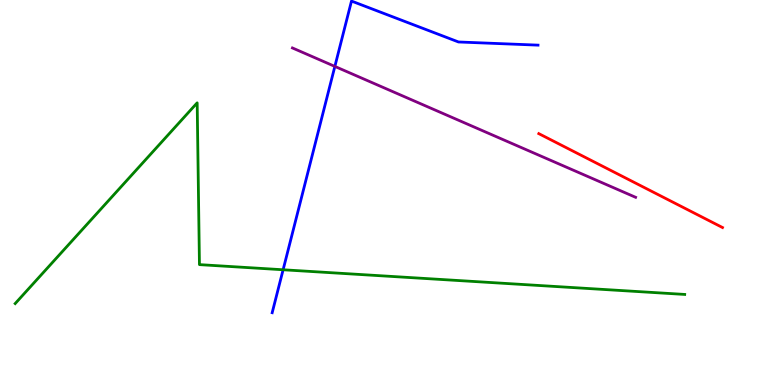[{'lines': ['blue', 'red'], 'intersections': []}, {'lines': ['green', 'red'], 'intersections': []}, {'lines': ['purple', 'red'], 'intersections': []}, {'lines': ['blue', 'green'], 'intersections': [{'x': 3.65, 'y': 2.99}]}, {'lines': ['blue', 'purple'], 'intersections': [{'x': 4.32, 'y': 8.27}]}, {'lines': ['green', 'purple'], 'intersections': []}]